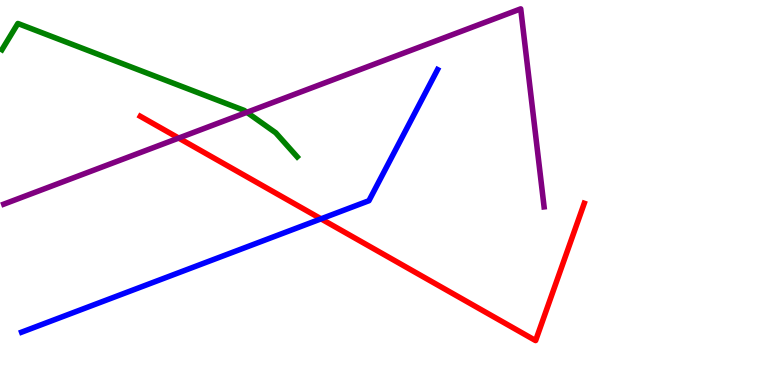[{'lines': ['blue', 'red'], 'intersections': [{'x': 4.14, 'y': 4.32}]}, {'lines': ['green', 'red'], 'intersections': []}, {'lines': ['purple', 'red'], 'intersections': [{'x': 2.31, 'y': 6.41}]}, {'lines': ['blue', 'green'], 'intersections': []}, {'lines': ['blue', 'purple'], 'intersections': []}, {'lines': ['green', 'purple'], 'intersections': [{'x': 3.19, 'y': 7.08}]}]